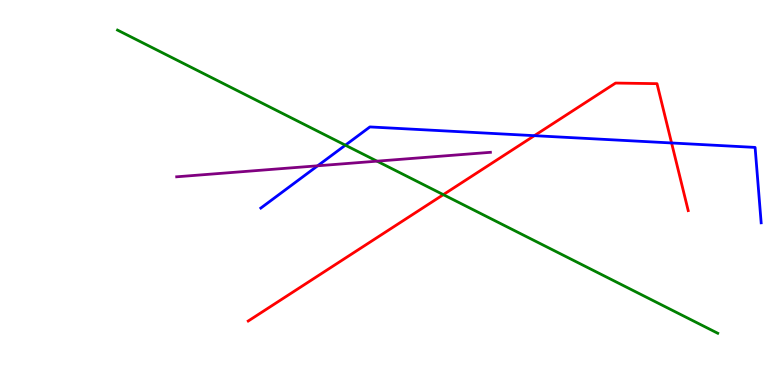[{'lines': ['blue', 'red'], 'intersections': [{'x': 6.9, 'y': 6.48}, {'x': 8.67, 'y': 6.29}]}, {'lines': ['green', 'red'], 'intersections': [{'x': 5.72, 'y': 4.94}]}, {'lines': ['purple', 'red'], 'intersections': []}, {'lines': ['blue', 'green'], 'intersections': [{'x': 4.46, 'y': 6.23}]}, {'lines': ['blue', 'purple'], 'intersections': [{'x': 4.1, 'y': 5.69}]}, {'lines': ['green', 'purple'], 'intersections': [{'x': 4.86, 'y': 5.81}]}]